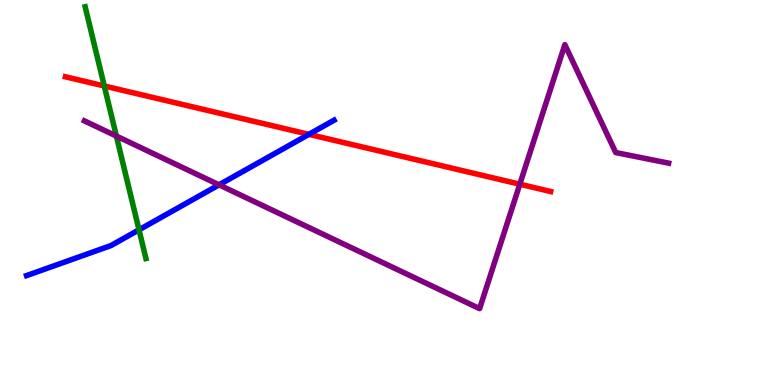[{'lines': ['blue', 'red'], 'intersections': [{'x': 3.99, 'y': 6.51}]}, {'lines': ['green', 'red'], 'intersections': [{'x': 1.35, 'y': 7.77}]}, {'lines': ['purple', 'red'], 'intersections': [{'x': 6.71, 'y': 5.22}]}, {'lines': ['blue', 'green'], 'intersections': [{'x': 1.79, 'y': 4.03}]}, {'lines': ['blue', 'purple'], 'intersections': [{'x': 2.83, 'y': 5.2}]}, {'lines': ['green', 'purple'], 'intersections': [{'x': 1.5, 'y': 6.47}]}]